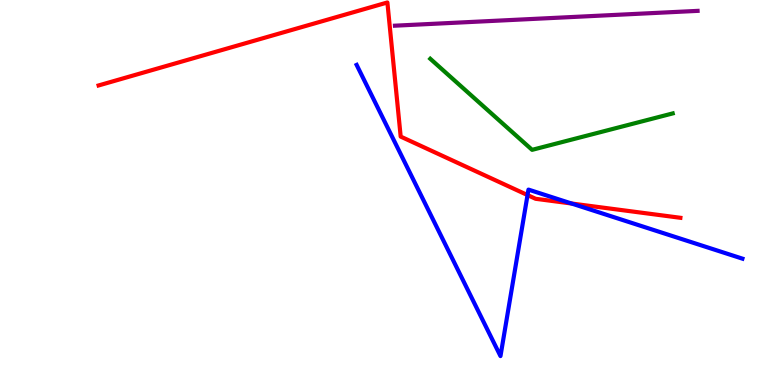[{'lines': ['blue', 'red'], 'intersections': [{'x': 6.81, 'y': 4.93}, {'x': 7.37, 'y': 4.71}]}, {'lines': ['green', 'red'], 'intersections': []}, {'lines': ['purple', 'red'], 'intersections': []}, {'lines': ['blue', 'green'], 'intersections': []}, {'lines': ['blue', 'purple'], 'intersections': []}, {'lines': ['green', 'purple'], 'intersections': []}]